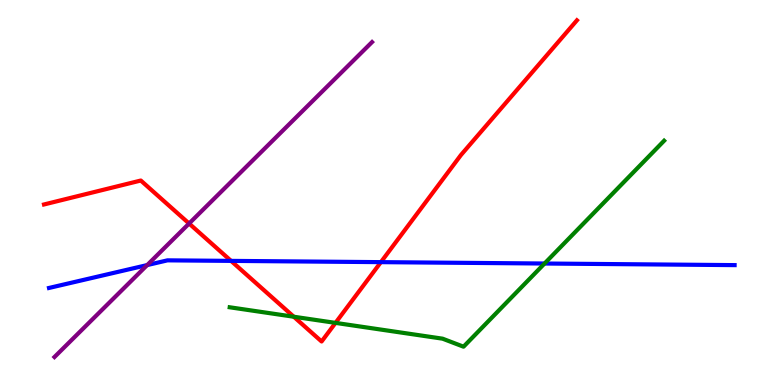[{'lines': ['blue', 'red'], 'intersections': [{'x': 2.98, 'y': 3.22}, {'x': 4.91, 'y': 3.19}]}, {'lines': ['green', 'red'], 'intersections': [{'x': 3.79, 'y': 1.77}, {'x': 4.33, 'y': 1.61}]}, {'lines': ['purple', 'red'], 'intersections': [{'x': 2.44, 'y': 4.19}]}, {'lines': ['blue', 'green'], 'intersections': [{'x': 7.03, 'y': 3.16}]}, {'lines': ['blue', 'purple'], 'intersections': [{'x': 1.9, 'y': 3.11}]}, {'lines': ['green', 'purple'], 'intersections': []}]